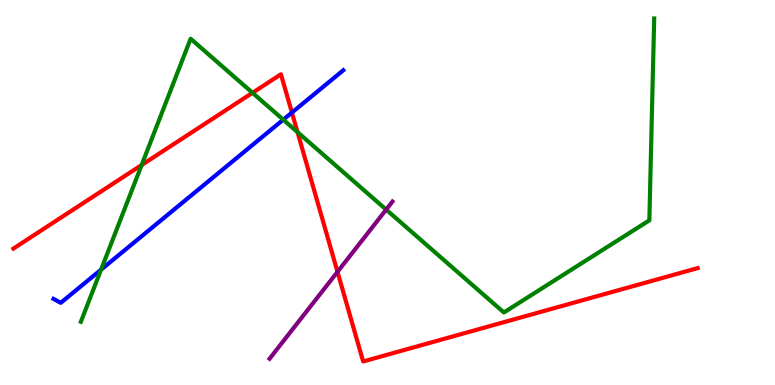[{'lines': ['blue', 'red'], 'intersections': [{'x': 3.77, 'y': 7.08}]}, {'lines': ['green', 'red'], 'intersections': [{'x': 1.83, 'y': 5.71}, {'x': 3.26, 'y': 7.59}, {'x': 3.84, 'y': 6.57}]}, {'lines': ['purple', 'red'], 'intersections': [{'x': 4.35, 'y': 2.94}]}, {'lines': ['blue', 'green'], 'intersections': [{'x': 1.3, 'y': 3.0}, {'x': 3.65, 'y': 6.89}]}, {'lines': ['blue', 'purple'], 'intersections': []}, {'lines': ['green', 'purple'], 'intersections': [{'x': 4.98, 'y': 4.56}]}]